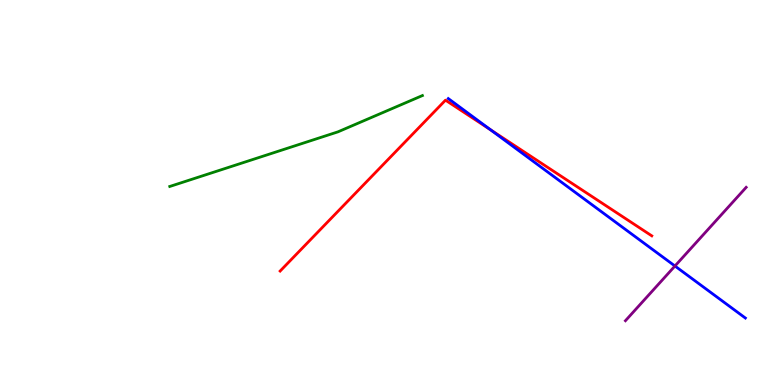[{'lines': ['blue', 'red'], 'intersections': [{'x': 6.33, 'y': 6.63}]}, {'lines': ['green', 'red'], 'intersections': []}, {'lines': ['purple', 'red'], 'intersections': []}, {'lines': ['blue', 'green'], 'intersections': []}, {'lines': ['blue', 'purple'], 'intersections': [{'x': 8.71, 'y': 3.09}]}, {'lines': ['green', 'purple'], 'intersections': []}]